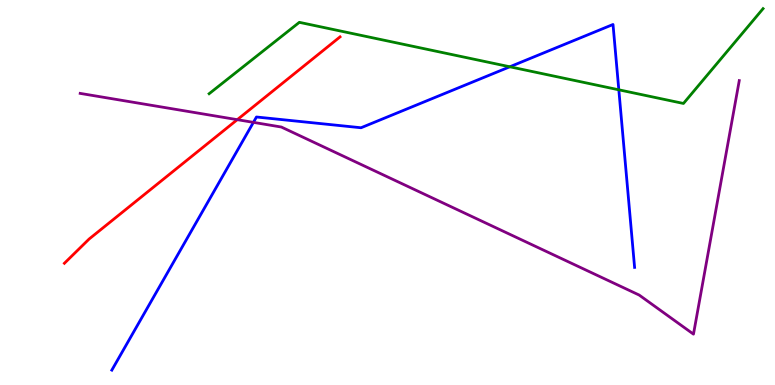[{'lines': ['blue', 'red'], 'intersections': []}, {'lines': ['green', 'red'], 'intersections': []}, {'lines': ['purple', 'red'], 'intersections': [{'x': 3.06, 'y': 6.89}]}, {'lines': ['blue', 'green'], 'intersections': [{'x': 6.58, 'y': 8.27}, {'x': 7.98, 'y': 7.67}]}, {'lines': ['blue', 'purple'], 'intersections': [{'x': 3.27, 'y': 6.82}]}, {'lines': ['green', 'purple'], 'intersections': []}]